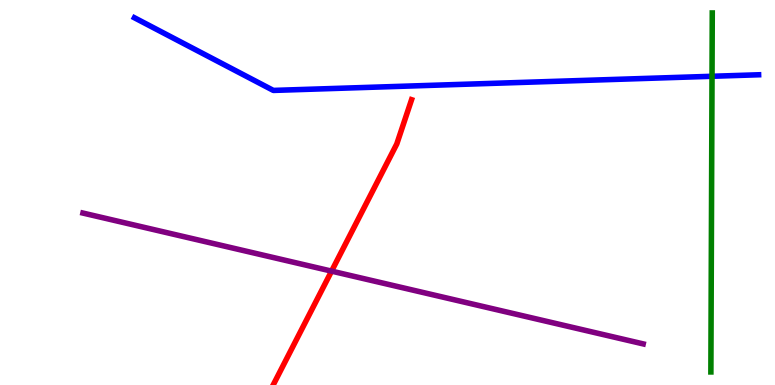[{'lines': ['blue', 'red'], 'intersections': []}, {'lines': ['green', 'red'], 'intersections': []}, {'lines': ['purple', 'red'], 'intersections': [{'x': 4.28, 'y': 2.96}]}, {'lines': ['blue', 'green'], 'intersections': [{'x': 9.19, 'y': 8.02}]}, {'lines': ['blue', 'purple'], 'intersections': []}, {'lines': ['green', 'purple'], 'intersections': []}]